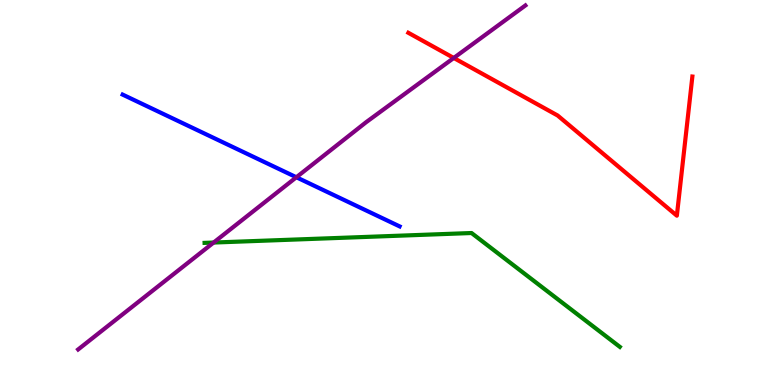[{'lines': ['blue', 'red'], 'intersections': []}, {'lines': ['green', 'red'], 'intersections': []}, {'lines': ['purple', 'red'], 'intersections': [{'x': 5.86, 'y': 8.49}]}, {'lines': ['blue', 'green'], 'intersections': []}, {'lines': ['blue', 'purple'], 'intersections': [{'x': 3.82, 'y': 5.4}]}, {'lines': ['green', 'purple'], 'intersections': [{'x': 2.76, 'y': 3.7}]}]